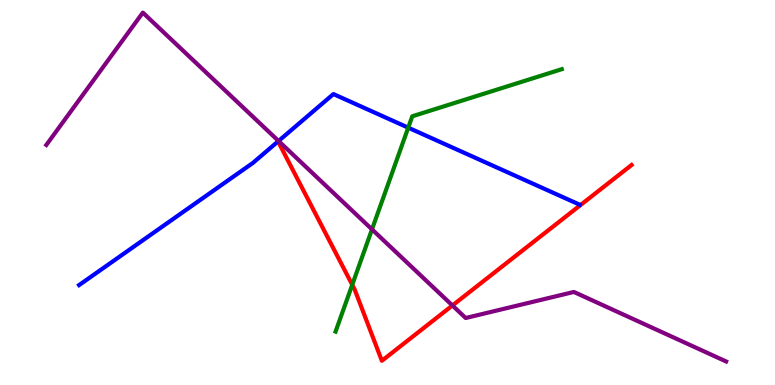[{'lines': ['blue', 'red'], 'intersections': []}, {'lines': ['green', 'red'], 'intersections': [{'x': 4.55, 'y': 2.6}]}, {'lines': ['purple', 'red'], 'intersections': [{'x': 5.84, 'y': 2.07}]}, {'lines': ['blue', 'green'], 'intersections': [{'x': 5.27, 'y': 6.68}]}, {'lines': ['blue', 'purple'], 'intersections': [{'x': 3.59, 'y': 6.34}]}, {'lines': ['green', 'purple'], 'intersections': [{'x': 4.8, 'y': 4.04}]}]